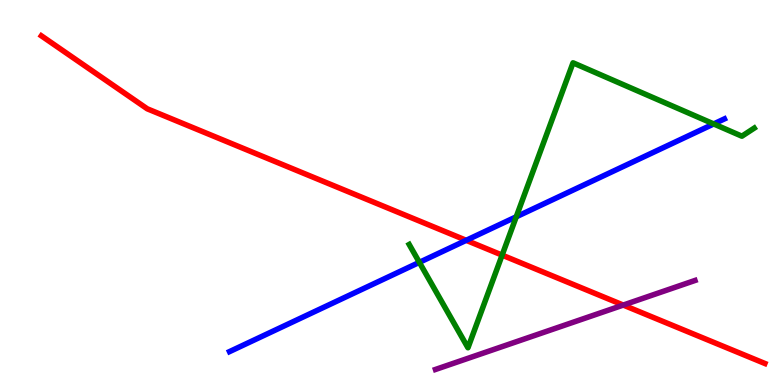[{'lines': ['blue', 'red'], 'intersections': [{'x': 6.02, 'y': 3.76}]}, {'lines': ['green', 'red'], 'intersections': [{'x': 6.48, 'y': 3.37}]}, {'lines': ['purple', 'red'], 'intersections': [{'x': 8.04, 'y': 2.08}]}, {'lines': ['blue', 'green'], 'intersections': [{'x': 5.41, 'y': 3.19}, {'x': 6.66, 'y': 4.37}, {'x': 9.21, 'y': 6.78}]}, {'lines': ['blue', 'purple'], 'intersections': []}, {'lines': ['green', 'purple'], 'intersections': []}]